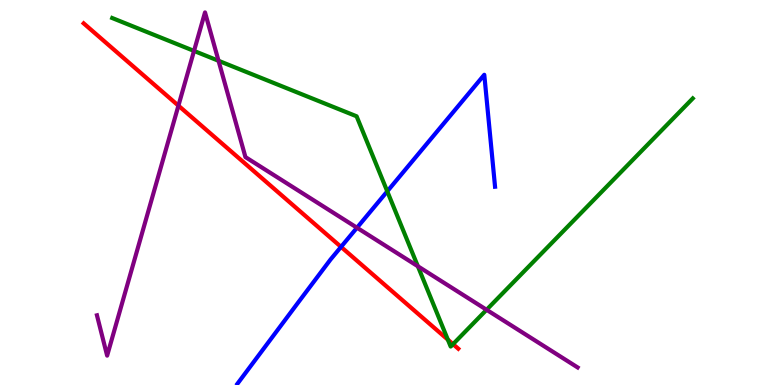[{'lines': ['blue', 'red'], 'intersections': [{'x': 4.4, 'y': 3.59}]}, {'lines': ['green', 'red'], 'intersections': [{'x': 5.78, 'y': 1.18}, {'x': 5.85, 'y': 1.06}]}, {'lines': ['purple', 'red'], 'intersections': [{'x': 2.3, 'y': 7.26}]}, {'lines': ['blue', 'green'], 'intersections': [{'x': 5.0, 'y': 5.03}]}, {'lines': ['blue', 'purple'], 'intersections': [{'x': 4.61, 'y': 4.09}]}, {'lines': ['green', 'purple'], 'intersections': [{'x': 2.5, 'y': 8.68}, {'x': 2.82, 'y': 8.42}, {'x': 5.39, 'y': 3.08}, {'x': 6.28, 'y': 1.95}]}]